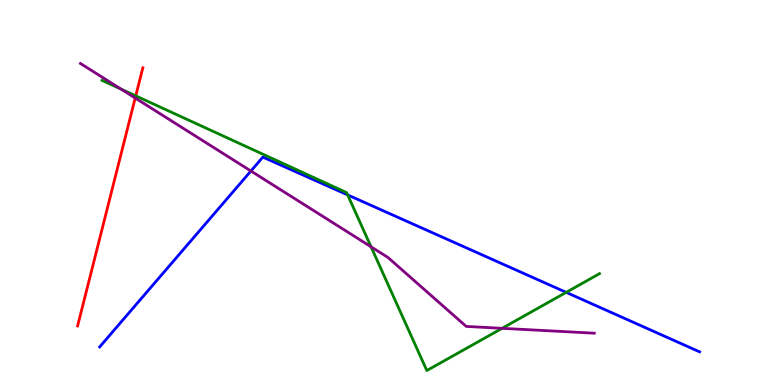[{'lines': ['blue', 'red'], 'intersections': []}, {'lines': ['green', 'red'], 'intersections': [{'x': 1.75, 'y': 7.51}]}, {'lines': ['purple', 'red'], 'intersections': [{'x': 1.74, 'y': 7.45}]}, {'lines': ['blue', 'green'], 'intersections': [{'x': 4.49, 'y': 4.94}, {'x': 7.31, 'y': 2.41}]}, {'lines': ['blue', 'purple'], 'intersections': [{'x': 3.24, 'y': 5.56}]}, {'lines': ['green', 'purple'], 'intersections': [{'x': 1.56, 'y': 7.68}, {'x': 4.79, 'y': 3.59}, {'x': 6.48, 'y': 1.47}]}]